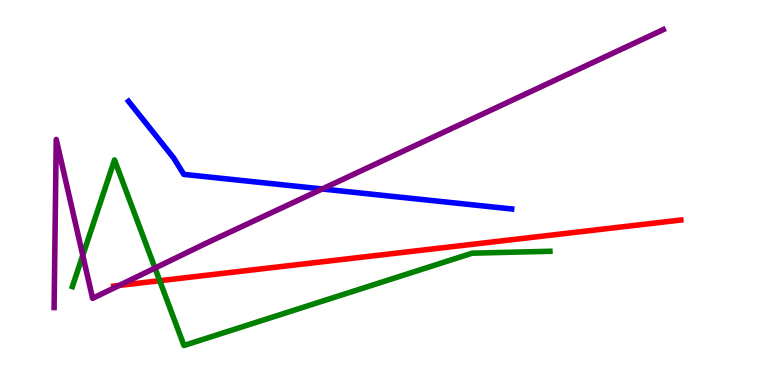[{'lines': ['blue', 'red'], 'intersections': []}, {'lines': ['green', 'red'], 'intersections': [{'x': 2.06, 'y': 2.71}]}, {'lines': ['purple', 'red'], 'intersections': [{'x': 1.54, 'y': 2.59}]}, {'lines': ['blue', 'green'], 'intersections': []}, {'lines': ['blue', 'purple'], 'intersections': [{'x': 4.16, 'y': 5.09}]}, {'lines': ['green', 'purple'], 'intersections': [{'x': 1.07, 'y': 3.37}, {'x': 2.0, 'y': 3.04}]}]